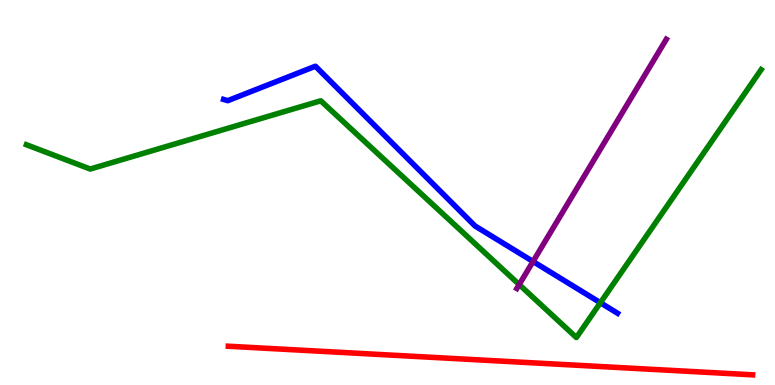[{'lines': ['blue', 'red'], 'intersections': []}, {'lines': ['green', 'red'], 'intersections': []}, {'lines': ['purple', 'red'], 'intersections': []}, {'lines': ['blue', 'green'], 'intersections': [{'x': 7.75, 'y': 2.14}]}, {'lines': ['blue', 'purple'], 'intersections': [{'x': 6.88, 'y': 3.21}]}, {'lines': ['green', 'purple'], 'intersections': [{'x': 6.7, 'y': 2.61}]}]